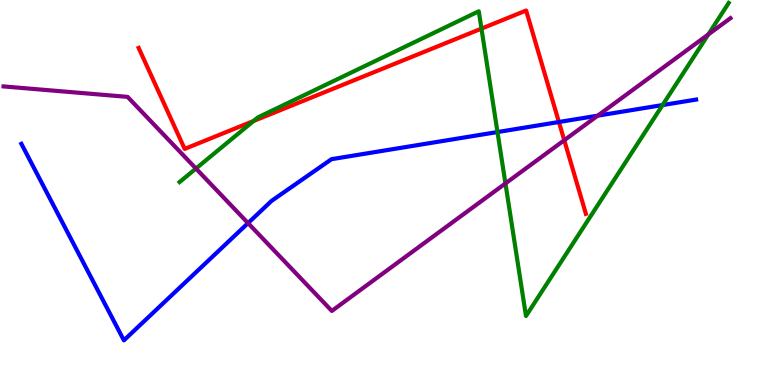[{'lines': ['blue', 'red'], 'intersections': [{'x': 7.21, 'y': 6.83}]}, {'lines': ['green', 'red'], 'intersections': [{'x': 3.27, 'y': 6.86}, {'x': 6.21, 'y': 9.26}]}, {'lines': ['purple', 'red'], 'intersections': [{'x': 7.28, 'y': 6.36}]}, {'lines': ['blue', 'green'], 'intersections': [{'x': 6.42, 'y': 6.57}, {'x': 8.55, 'y': 7.27}]}, {'lines': ['blue', 'purple'], 'intersections': [{'x': 3.2, 'y': 4.2}, {'x': 7.71, 'y': 7.0}]}, {'lines': ['green', 'purple'], 'intersections': [{'x': 2.53, 'y': 5.62}, {'x': 6.52, 'y': 5.24}, {'x': 9.14, 'y': 9.11}]}]